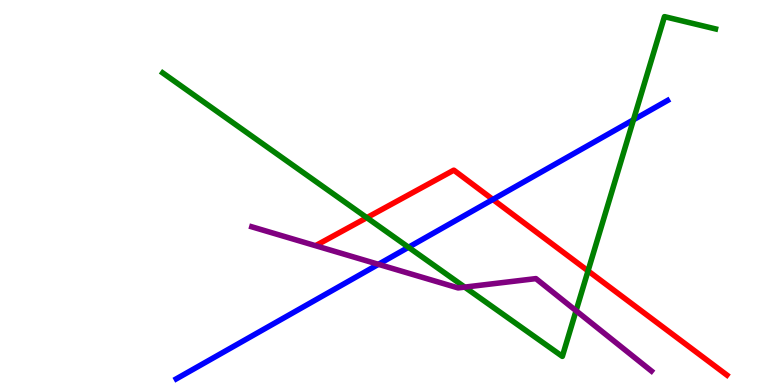[{'lines': ['blue', 'red'], 'intersections': [{'x': 6.36, 'y': 4.82}]}, {'lines': ['green', 'red'], 'intersections': [{'x': 4.73, 'y': 4.35}, {'x': 7.59, 'y': 2.96}]}, {'lines': ['purple', 'red'], 'intersections': []}, {'lines': ['blue', 'green'], 'intersections': [{'x': 5.27, 'y': 3.58}, {'x': 8.17, 'y': 6.89}]}, {'lines': ['blue', 'purple'], 'intersections': [{'x': 4.88, 'y': 3.13}]}, {'lines': ['green', 'purple'], 'intersections': [{'x': 6.0, 'y': 2.54}, {'x': 7.43, 'y': 1.93}]}]